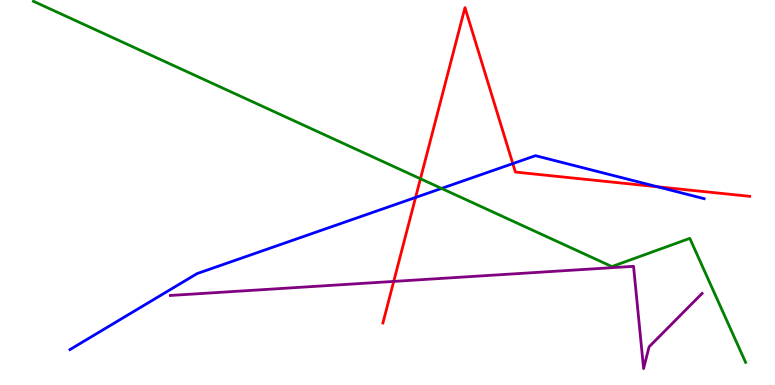[{'lines': ['blue', 'red'], 'intersections': [{'x': 5.36, 'y': 4.87}, {'x': 6.62, 'y': 5.75}, {'x': 8.48, 'y': 5.15}]}, {'lines': ['green', 'red'], 'intersections': [{'x': 5.43, 'y': 5.36}]}, {'lines': ['purple', 'red'], 'intersections': [{'x': 5.08, 'y': 2.69}]}, {'lines': ['blue', 'green'], 'intersections': [{'x': 5.7, 'y': 5.11}]}, {'lines': ['blue', 'purple'], 'intersections': []}, {'lines': ['green', 'purple'], 'intersections': []}]